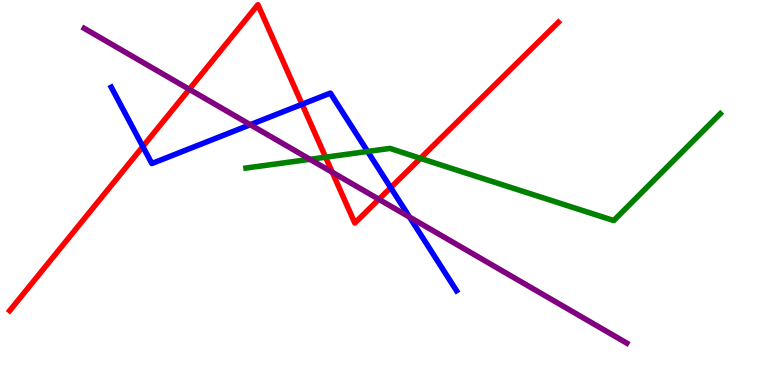[{'lines': ['blue', 'red'], 'intersections': [{'x': 1.84, 'y': 6.19}, {'x': 3.9, 'y': 7.29}, {'x': 5.04, 'y': 5.13}]}, {'lines': ['green', 'red'], 'intersections': [{'x': 4.2, 'y': 5.92}, {'x': 5.42, 'y': 5.89}]}, {'lines': ['purple', 'red'], 'intersections': [{'x': 2.44, 'y': 7.68}, {'x': 4.29, 'y': 5.53}, {'x': 4.89, 'y': 4.82}]}, {'lines': ['blue', 'green'], 'intersections': [{'x': 4.74, 'y': 6.07}]}, {'lines': ['blue', 'purple'], 'intersections': [{'x': 3.23, 'y': 6.76}, {'x': 5.28, 'y': 4.36}]}, {'lines': ['green', 'purple'], 'intersections': [{'x': 4.0, 'y': 5.86}]}]